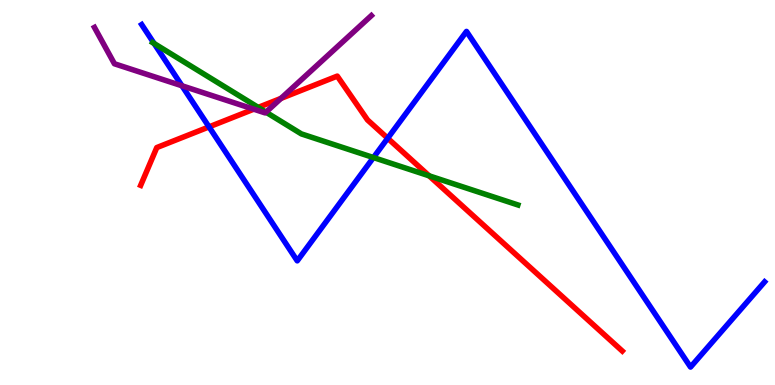[{'lines': ['blue', 'red'], 'intersections': [{'x': 2.7, 'y': 6.7}, {'x': 5.0, 'y': 6.41}]}, {'lines': ['green', 'red'], 'intersections': [{'x': 3.33, 'y': 7.21}, {'x': 5.54, 'y': 5.43}]}, {'lines': ['purple', 'red'], 'intersections': [{'x': 3.27, 'y': 7.16}, {'x': 3.63, 'y': 7.44}]}, {'lines': ['blue', 'green'], 'intersections': [{'x': 1.99, 'y': 8.87}, {'x': 4.82, 'y': 5.91}]}, {'lines': ['blue', 'purple'], 'intersections': [{'x': 2.35, 'y': 7.77}]}, {'lines': ['green', 'purple'], 'intersections': [{'x': 3.43, 'y': 7.09}]}]